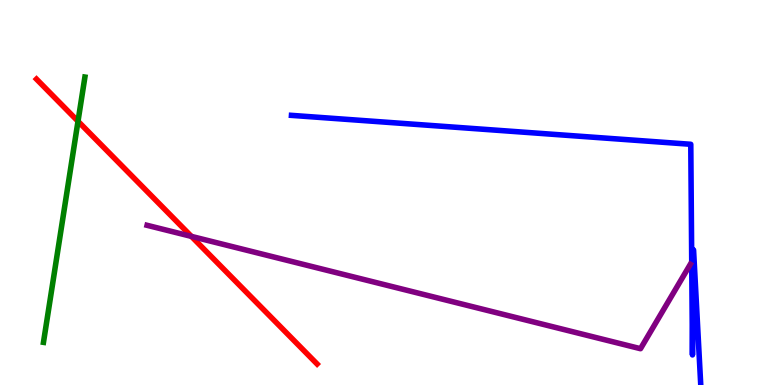[{'lines': ['blue', 'red'], 'intersections': []}, {'lines': ['green', 'red'], 'intersections': [{'x': 1.01, 'y': 6.85}]}, {'lines': ['purple', 'red'], 'intersections': [{'x': 2.47, 'y': 3.86}]}, {'lines': ['blue', 'green'], 'intersections': []}, {'lines': ['blue', 'purple'], 'intersections': []}, {'lines': ['green', 'purple'], 'intersections': []}]